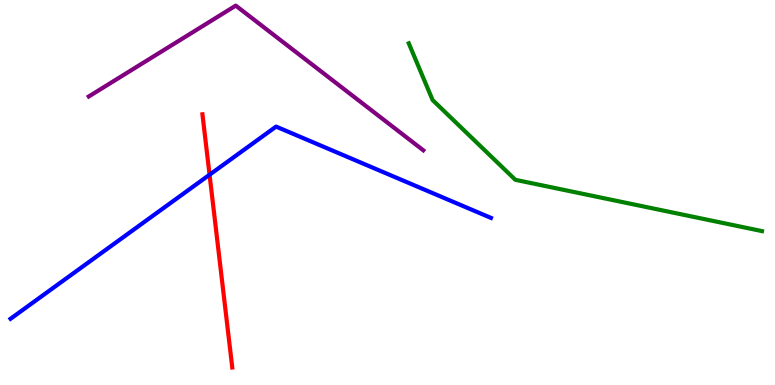[{'lines': ['blue', 'red'], 'intersections': [{'x': 2.7, 'y': 5.46}]}, {'lines': ['green', 'red'], 'intersections': []}, {'lines': ['purple', 'red'], 'intersections': []}, {'lines': ['blue', 'green'], 'intersections': []}, {'lines': ['blue', 'purple'], 'intersections': []}, {'lines': ['green', 'purple'], 'intersections': []}]